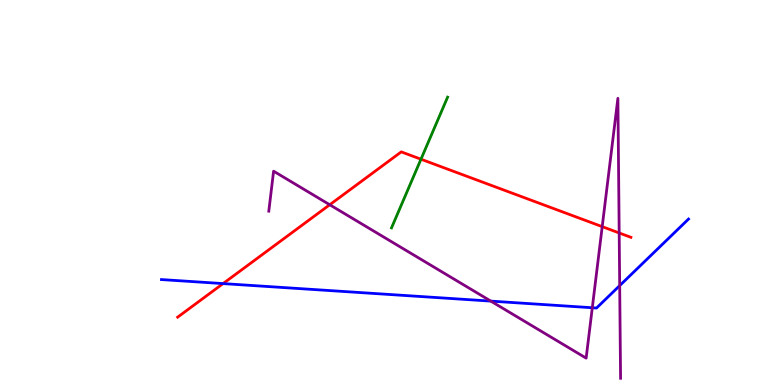[{'lines': ['blue', 'red'], 'intersections': [{'x': 2.88, 'y': 2.63}]}, {'lines': ['green', 'red'], 'intersections': [{'x': 5.43, 'y': 5.86}]}, {'lines': ['purple', 'red'], 'intersections': [{'x': 4.25, 'y': 4.68}, {'x': 7.77, 'y': 4.11}, {'x': 7.99, 'y': 3.95}]}, {'lines': ['blue', 'green'], 'intersections': []}, {'lines': ['blue', 'purple'], 'intersections': [{'x': 6.33, 'y': 2.18}, {'x': 7.64, 'y': 2.01}, {'x': 8.0, 'y': 2.58}]}, {'lines': ['green', 'purple'], 'intersections': []}]